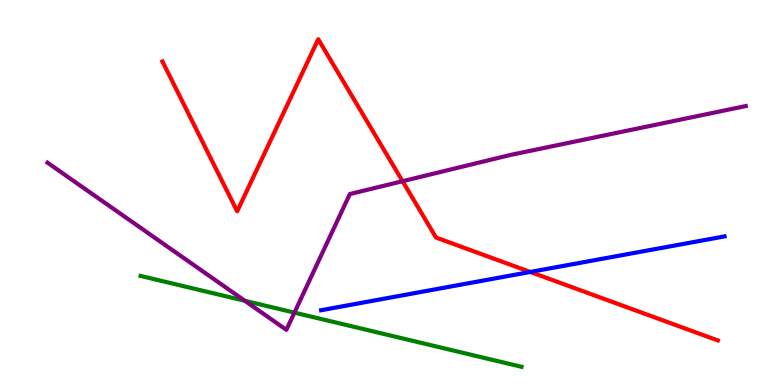[{'lines': ['blue', 'red'], 'intersections': [{'x': 6.84, 'y': 2.94}]}, {'lines': ['green', 'red'], 'intersections': []}, {'lines': ['purple', 'red'], 'intersections': [{'x': 5.19, 'y': 5.29}]}, {'lines': ['blue', 'green'], 'intersections': []}, {'lines': ['blue', 'purple'], 'intersections': []}, {'lines': ['green', 'purple'], 'intersections': [{'x': 3.16, 'y': 2.19}, {'x': 3.8, 'y': 1.88}]}]